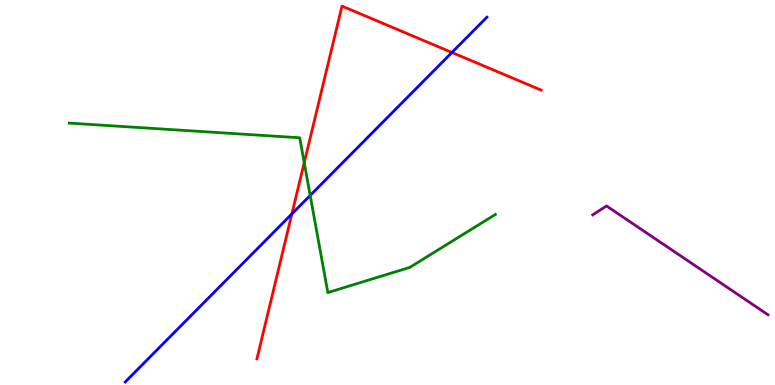[{'lines': ['blue', 'red'], 'intersections': [{'x': 3.77, 'y': 4.44}, {'x': 5.83, 'y': 8.64}]}, {'lines': ['green', 'red'], 'intersections': [{'x': 3.93, 'y': 5.77}]}, {'lines': ['purple', 'red'], 'intersections': []}, {'lines': ['blue', 'green'], 'intersections': [{'x': 4.0, 'y': 4.92}]}, {'lines': ['blue', 'purple'], 'intersections': []}, {'lines': ['green', 'purple'], 'intersections': []}]